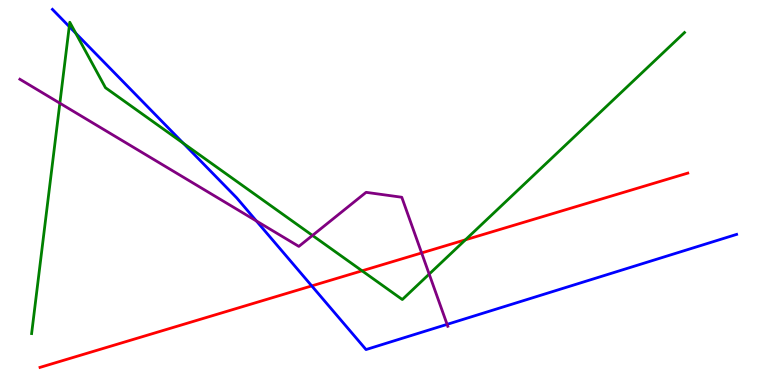[{'lines': ['blue', 'red'], 'intersections': [{'x': 4.02, 'y': 2.57}]}, {'lines': ['green', 'red'], 'intersections': [{'x': 4.67, 'y': 2.97}, {'x': 6.01, 'y': 3.77}]}, {'lines': ['purple', 'red'], 'intersections': [{'x': 5.44, 'y': 3.43}]}, {'lines': ['blue', 'green'], 'intersections': [{'x': 0.893, 'y': 9.31}, {'x': 0.978, 'y': 9.14}, {'x': 2.37, 'y': 6.28}]}, {'lines': ['blue', 'purple'], 'intersections': [{'x': 3.31, 'y': 4.26}, {'x': 5.77, 'y': 1.58}]}, {'lines': ['green', 'purple'], 'intersections': [{'x': 0.772, 'y': 7.32}, {'x': 4.03, 'y': 3.88}, {'x': 5.54, 'y': 2.88}]}]